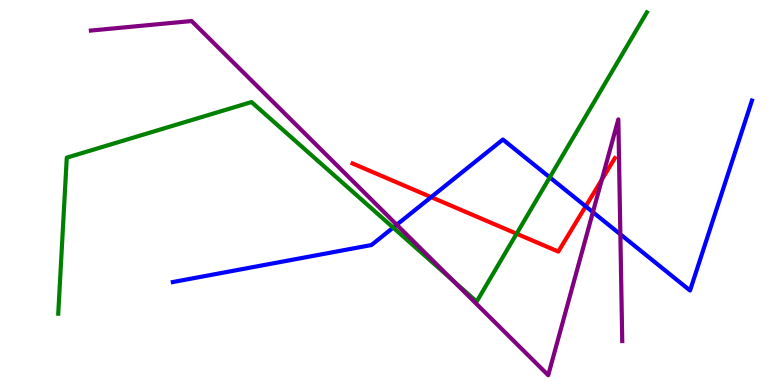[{'lines': ['blue', 'red'], 'intersections': [{'x': 5.56, 'y': 4.88}, {'x': 7.56, 'y': 4.64}]}, {'lines': ['green', 'red'], 'intersections': [{'x': 6.67, 'y': 3.93}]}, {'lines': ['purple', 'red'], 'intersections': [{'x': 7.77, 'y': 5.33}]}, {'lines': ['blue', 'green'], 'intersections': [{'x': 5.07, 'y': 4.09}, {'x': 7.09, 'y': 5.39}]}, {'lines': ['blue', 'purple'], 'intersections': [{'x': 5.12, 'y': 4.16}, {'x': 7.65, 'y': 4.49}, {'x': 8.0, 'y': 3.91}]}, {'lines': ['green', 'purple'], 'intersections': [{'x': 5.84, 'y': 2.72}]}]